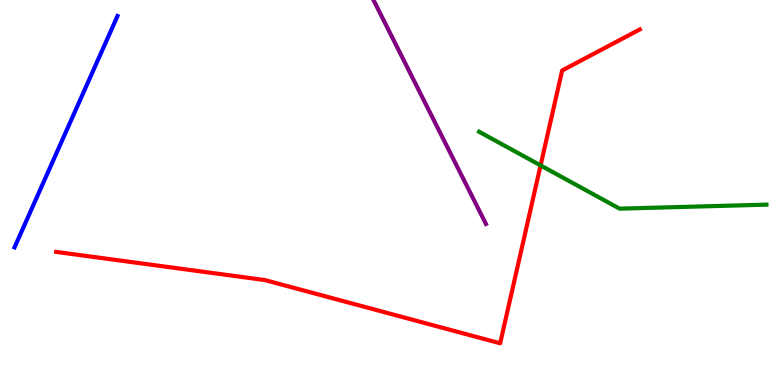[{'lines': ['blue', 'red'], 'intersections': []}, {'lines': ['green', 'red'], 'intersections': [{'x': 6.98, 'y': 5.7}]}, {'lines': ['purple', 'red'], 'intersections': []}, {'lines': ['blue', 'green'], 'intersections': []}, {'lines': ['blue', 'purple'], 'intersections': []}, {'lines': ['green', 'purple'], 'intersections': []}]